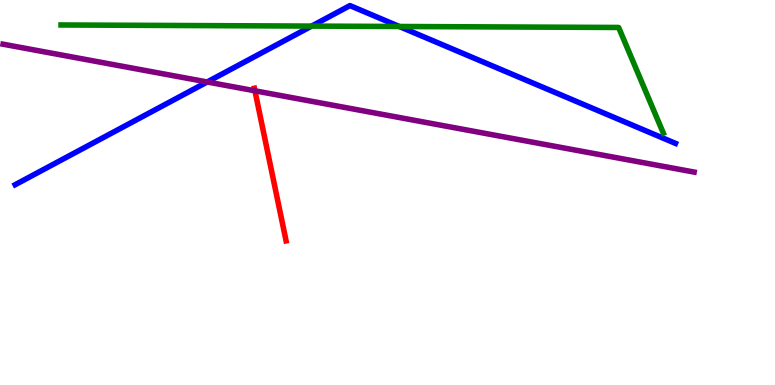[{'lines': ['blue', 'red'], 'intersections': []}, {'lines': ['green', 'red'], 'intersections': []}, {'lines': ['purple', 'red'], 'intersections': [{'x': 3.29, 'y': 7.64}]}, {'lines': ['blue', 'green'], 'intersections': [{'x': 4.02, 'y': 9.32}, {'x': 5.15, 'y': 9.31}]}, {'lines': ['blue', 'purple'], 'intersections': [{'x': 2.67, 'y': 7.87}]}, {'lines': ['green', 'purple'], 'intersections': []}]